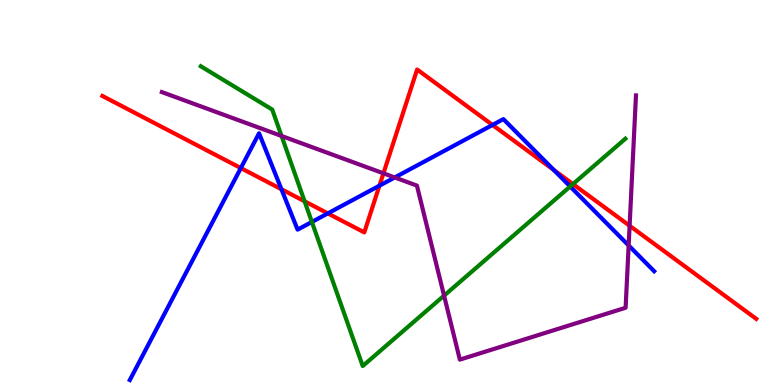[{'lines': ['blue', 'red'], 'intersections': [{'x': 3.11, 'y': 5.63}, {'x': 3.63, 'y': 5.08}, {'x': 4.23, 'y': 4.46}, {'x': 4.9, 'y': 5.18}, {'x': 6.36, 'y': 6.75}, {'x': 7.15, 'y': 5.58}]}, {'lines': ['green', 'red'], 'intersections': [{'x': 3.93, 'y': 4.77}, {'x': 7.39, 'y': 5.22}]}, {'lines': ['purple', 'red'], 'intersections': [{'x': 4.95, 'y': 5.5}, {'x': 8.12, 'y': 4.14}]}, {'lines': ['blue', 'green'], 'intersections': [{'x': 4.02, 'y': 4.23}, {'x': 7.36, 'y': 5.16}]}, {'lines': ['blue', 'purple'], 'intersections': [{'x': 5.09, 'y': 5.39}, {'x': 8.11, 'y': 3.62}]}, {'lines': ['green', 'purple'], 'intersections': [{'x': 3.63, 'y': 6.47}, {'x': 5.73, 'y': 2.32}]}]